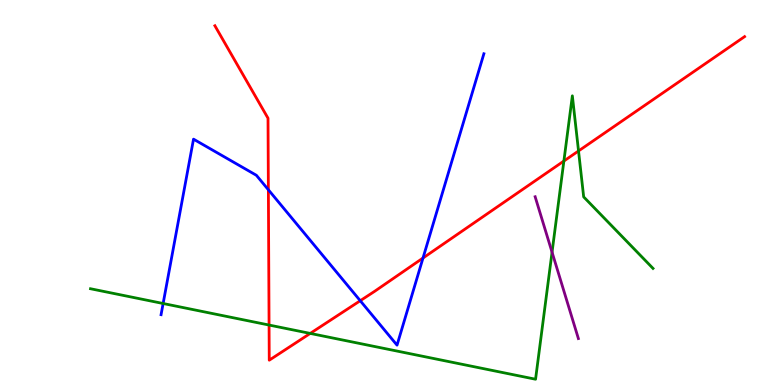[{'lines': ['blue', 'red'], 'intersections': [{'x': 3.46, 'y': 5.07}, {'x': 4.65, 'y': 2.19}, {'x': 5.46, 'y': 3.3}]}, {'lines': ['green', 'red'], 'intersections': [{'x': 3.47, 'y': 1.56}, {'x': 4.0, 'y': 1.34}, {'x': 7.28, 'y': 5.82}, {'x': 7.46, 'y': 6.08}]}, {'lines': ['purple', 'red'], 'intersections': []}, {'lines': ['blue', 'green'], 'intersections': [{'x': 2.1, 'y': 2.12}]}, {'lines': ['blue', 'purple'], 'intersections': []}, {'lines': ['green', 'purple'], 'intersections': [{'x': 7.12, 'y': 3.45}]}]